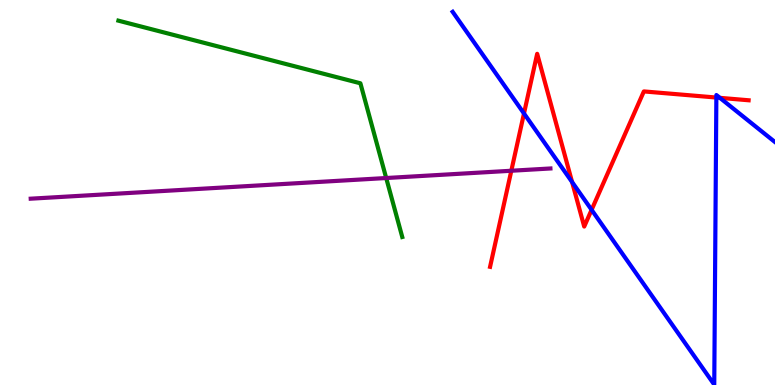[{'lines': ['blue', 'red'], 'intersections': [{'x': 6.76, 'y': 7.05}, {'x': 7.38, 'y': 5.27}, {'x': 7.63, 'y': 4.55}, {'x': 9.24, 'y': 7.47}, {'x': 9.29, 'y': 7.46}]}, {'lines': ['green', 'red'], 'intersections': []}, {'lines': ['purple', 'red'], 'intersections': [{'x': 6.6, 'y': 5.56}]}, {'lines': ['blue', 'green'], 'intersections': []}, {'lines': ['blue', 'purple'], 'intersections': []}, {'lines': ['green', 'purple'], 'intersections': [{'x': 4.98, 'y': 5.38}]}]